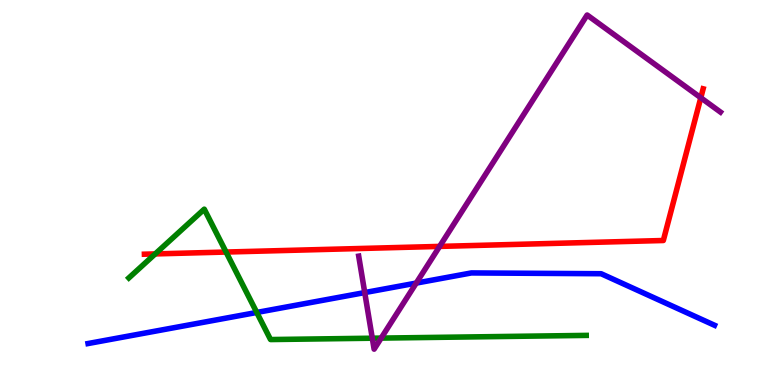[{'lines': ['blue', 'red'], 'intersections': []}, {'lines': ['green', 'red'], 'intersections': [{'x': 2.0, 'y': 3.4}, {'x': 2.92, 'y': 3.45}]}, {'lines': ['purple', 'red'], 'intersections': [{'x': 5.67, 'y': 3.6}, {'x': 9.04, 'y': 7.46}]}, {'lines': ['blue', 'green'], 'intersections': [{'x': 3.31, 'y': 1.88}]}, {'lines': ['blue', 'purple'], 'intersections': [{'x': 4.71, 'y': 2.4}, {'x': 5.37, 'y': 2.65}]}, {'lines': ['green', 'purple'], 'intersections': [{'x': 4.8, 'y': 1.22}, {'x': 4.92, 'y': 1.22}]}]